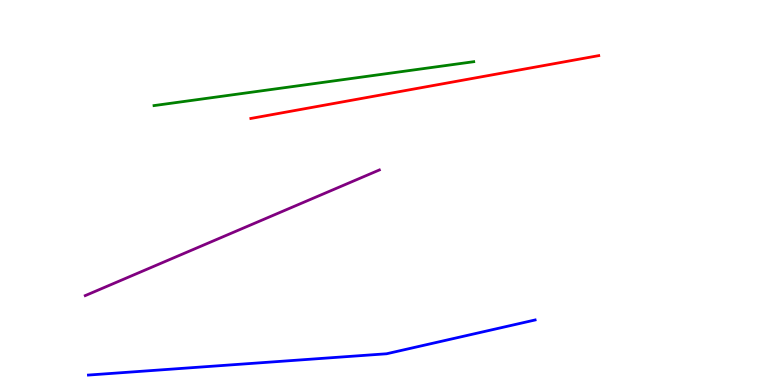[{'lines': ['blue', 'red'], 'intersections': []}, {'lines': ['green', 'red'], 'intersections': []}, {'lines': ['purple', 'red'], 'intersections': []}, {'lines': ['blue', 'green'], 'intersections': []}, {'lines': ['blue', 'purple'], 'intersections': []}, {'lines': ['green', 'purple'], 'intersections': []}]